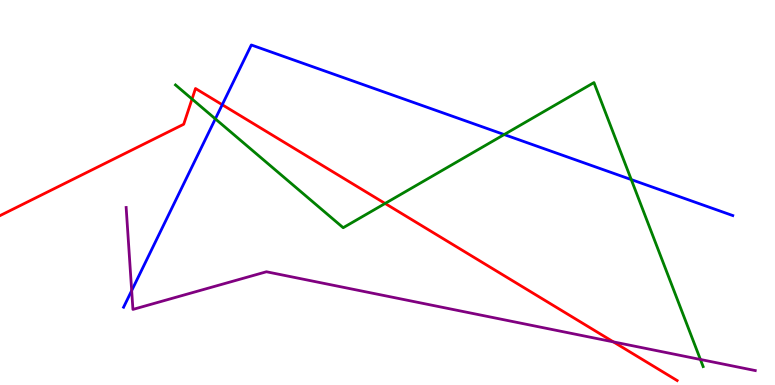[{'lines': ['blue', 'red'], 'intersections': [{'x': 2.87, 'y': 7.28}]}, {'lines': ['green', 'red'], 'intersections': [{'x': 2.48, 'y': 7.43}, {'x': 4.97, 'y': 4.72}]}, {'lines': ['purple', 'red'], 'intersections': [{'x': 7.91, 'y': 1.12}]}, {'lines': ['blue', 'green'], 'intersections': [{'x': 2.78, 'y': 6.91}, {'x': 6.51, 'y': 6.51}, {'x': 8.15, 'y': 5.34}]}, {'lines': ['blue', 'purple'], 'intersections': [{'x': 1.7, 'y': 2.45}]}, {'lines': ['green', 'purple'], 'intersections': [{'x': 9.04, 'y': 0.663}]}]